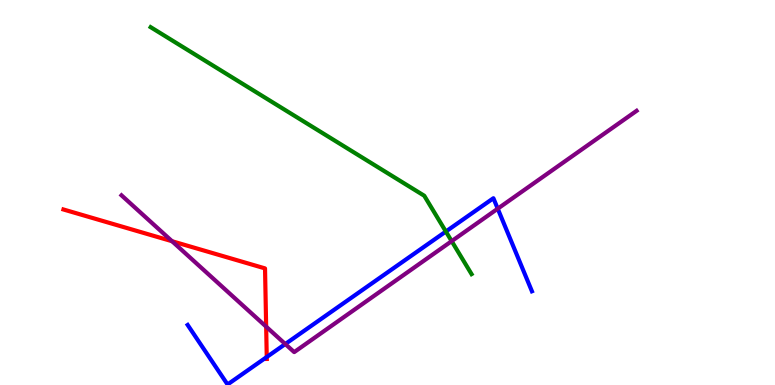[{'lines': ['blue', 'red'], 'intersections': [{'x': 3.44, 'y': 0.727}]}, {'lines': ['green', 'red'], 'intersections': []}, {'lines': ['purple', 'red'], 'intersections': [{'x': 2.22, 'y': 3.73}, {'x': 3.43, 'y': 1.52}]}, {'lines': ['blue', 'green'], 'intersections': [{'x': 5.75, 'y': 3.99}]}, {'lines': ['blue', 'purple'], 'intersections': [{'x': 3.68, 'y': 1.06}, {'x': 6.42, 'y': 4.58}]}, {'lines': ['green', 'purple'], 'intersections': [{'x': 5.83, 'y': 3.74}]}]